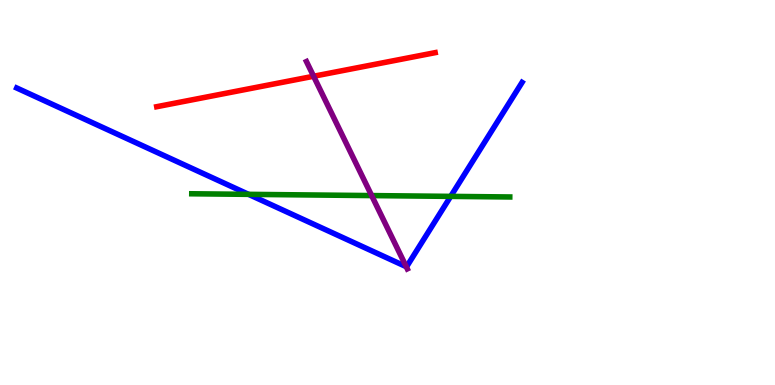[{'lines': ['blue', 'red'], 'intersections': []}, {'lines': ['green', 'red'], 'intersections': []}, {'lines': ['purple', 'red'], 'intersections': [{'x': 4.05, 'y': 8.02}]}, {'lines': ['blue', 'green'], 'intersections': [{'x': 3.21, 'y': 4.95}, {'x': 5.82, 'y': 4.9}]}, {'lines': ['blue', 'purple'], 'intersections': [{'x': 5.24, 'y': 3.07}]}, {'lines': ['green', 'purple'], 'intersections': [{'x': 4.8, 'y': 4.92}]}]